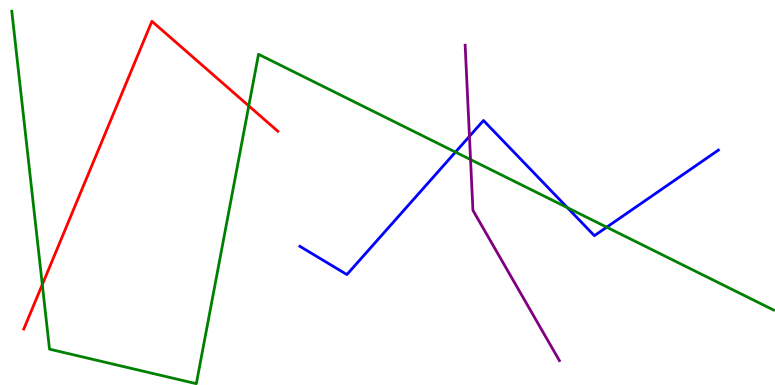[{'lines': ['blue', 'red'], 'intersections': []}, {'lines': ['green', 'red'], 'intersections': [{'x': 0.546, 'y': 2.61}, {'x': 3.21, 'y': 7.25}]}, {'lines': ['purple', 'red'], 'intersections': []}, {'lines': ['blue', 'green'], 'intersections': [{'x': 5.88, 'y': 6.05}, {'x': 7.32, 'y': 4.61}, {'x': 7.83, 'y': 4.1}]}, {'lines': ['blue', 'purple'], 'intersections': [{'x': 6.06, 'y': 6.46}]}, {'lines': ['green', 'purple'], 'intersections': [{'x': 6.07, 'y': 5.86}]}]